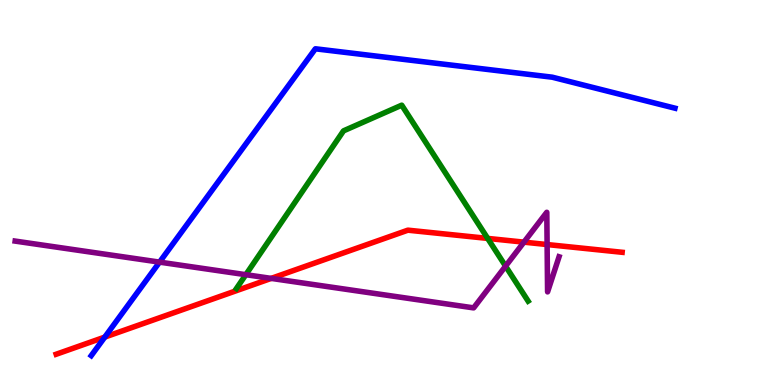[{'lines': ['blue', 'red'], 'intersections': [{'x': 1.35, 'y': 1.24}]}, {'lines': ['green', 'red'], 'intersections': [{'x': 6.29, 'y': 3.81}]}, {'lines': ['purple', 'red'], 'intersections': [{'x': 3.5, 'y': 2.77}, {'x': 6.76, 'y': 3.71}, {'x': 7.06, 'y': 3.65}]}, {'lines': ['blue', 'green'], 'intersections': []}, {'lines': ['blue', 'purple'], 'intersections': [{'x': 2.06, 'y': 3.19}]}, {'lines': ['green', 'purple'], 'intersections': [{'x': 3.17, 'y': 2.87}, {'x': 6.52, 'y': 3.09}]}]